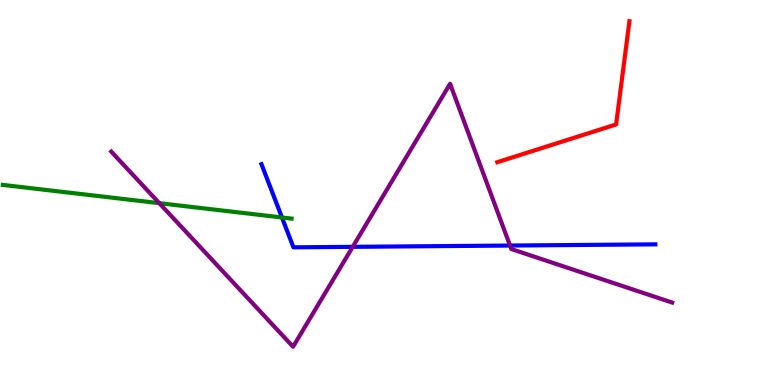[{'lines': ['blue', 'red'], 'intersections': []}, {'lines': ['green', 'red'], 'intersections': []}, {'lines': ['purple', 'red'], 'intersections': []}, {'lines': ['blue', 'green'], 'intersections': [{'x': 3.64, 'y': 4.35}]}, {'lines': ['blue', 'purple'], 'intersections': [{'x': 4.55, 'y': 3.59}, {'x': 6.58, 'y': 3.62}]}, {'lines': ['green', 'purple'], 'intersections': [{'x': 2.06, 'y': 4.72}]}]